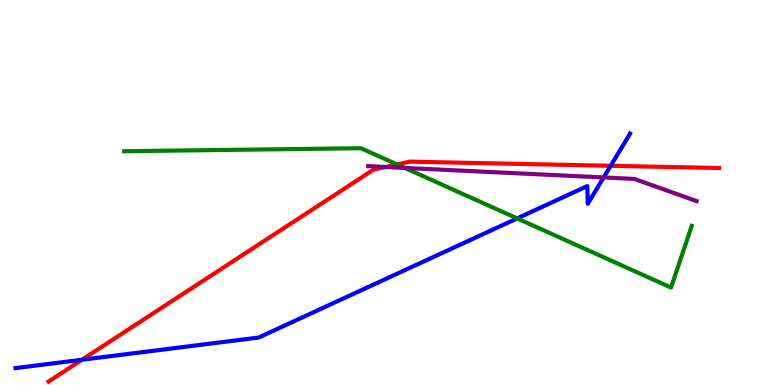[{'lines': ['blue', 'red'], 'intersections': [{'x': 1.06, 'y': 0.656}, {'x': 7.88, 'y': 5.69}]}, {'lines': ['green', 'red'], 'intersections': [{'x': 5.12, 'y': 5.73}]}, {'lines': ['purple', 'red'], 'intersections': [{'x': 4.97, 'y': 5.66}]}, {'lines': ['blue', 'green'], 'intersections': [{'x': 6.67, 'y': 4.33}]}, {'lines': ['blue', 'purple'], 'intersections': [{'x': 7.79, 'y': 5.39}]}, {'lines': ['green', 'purple'], 'intersections': [{'x': 5.22, 'y': 5.64}]}]